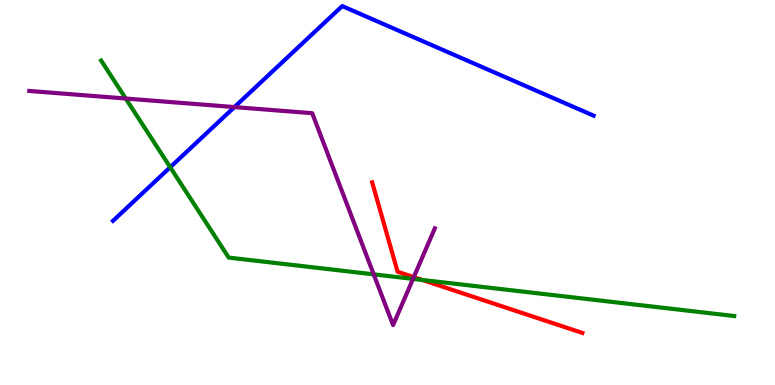[{'lines': ['blue', 'red'], 'intersections': []}, {'lines': ['green', 'red'], 'intersections': [{'x': 5.45, 'y': 2.73}]}, {'lines': ['purple', 'red'], 'intersections': [{'x': 5.34, 'y': 2.8}]}, {'lines': ['blue', 'green'], 'intersections': [{'x': 2.2, 'y': 5.66}]}, {'lines': ['blue', 'purple'], 'intersections': [{'x': 3.02, 'y': 7.22}]}, {'lines': ['green', 'purple'], 'intersections': [{'x': 1.62, 'y': 7.44}, {'x': 4.82, 'y': 2.87}, {'x': 5.33, 'y': 2.76}]}]